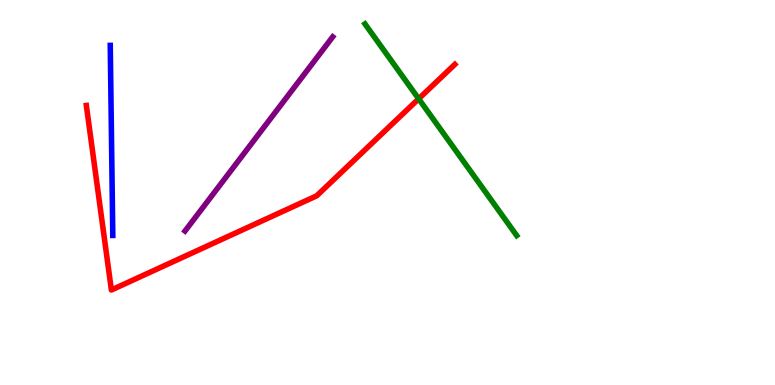[{'lines': ['blue', 'red'], 'intersections': []}, {'lines': ['green', 'red'], 'intersections': [{'x': 5.4, 'y': 7.43}]}, {'lines': ['purple', 'red'], 'intersections': []}, {'lines': ['blue', 'green'], 'intersections': []}, {'lines': ['blue', 'purple'], 'intersections': []}, {'lines': ['green', 'purple'], 'intersections': []}]